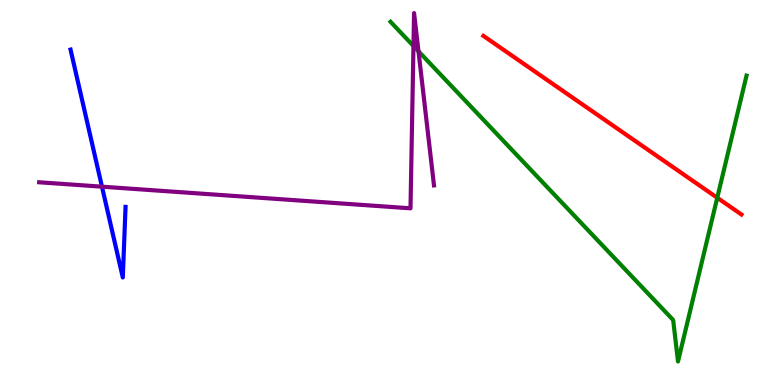[{'lines': ['blue', 'red'], 'intersections': []}, {'lines': ['green', 'red'], 'intersections': [{'x': 9.25, 'y': 4.86}]}, {'lines': ['purple', 'red'], 'intersections': []}, {'lines': ['blue', 'green'], 'intersections': []}, {'lines': ['blue', 'purple'], 'intersections': [{'x': 1.32, 'y': 5.15}]}, {'lines': ['green', 'purple'], 'intersections': [{'x': 5.34, 'y': 8.81}, {'x': 5.4, 'y': 8.67}]}]